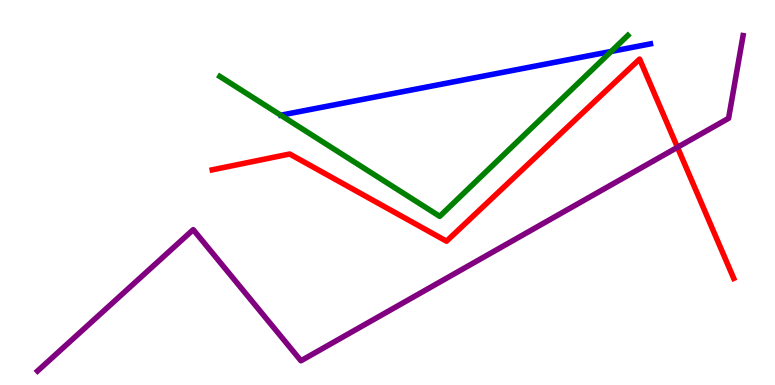[{'lines': ['blue', 'red'], 'intersections': []}, {'lines': ['green', 'red'], 'intersections': []}, {'lines': ['purple', 'red'], 'intersections': [{'x': 8.74, 'y': 6.17}]}, {'lines': ['blue', 'green'], 'intersections': [{'x': 7.89, 'y': 8.66}]}, {'lines': ['blue', 'purple'], 'intersections': []}, {'lines': ['green', 'purple'], 'intersections': []}]